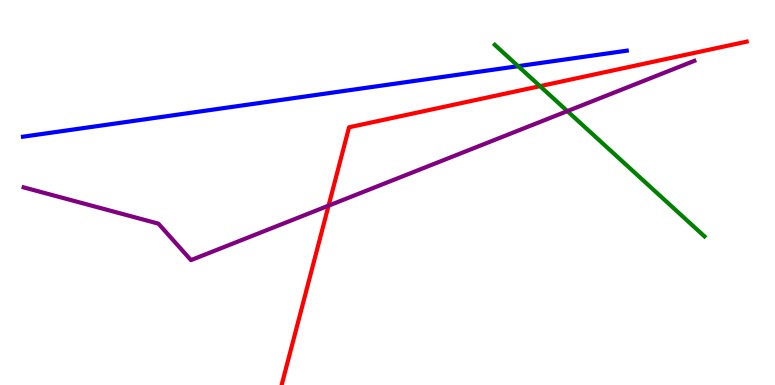[{'lines': ['blue', 'red'], 'intersections': []}, {'lines': ['green', 'red'], 'intersections': [{'x': 6.97, 'y': 7.76}]}, {'lines': ['purple', 'red'], 'intersections': [{'x': 4.24, 'y': 4.66}]}, {'lines': ['blue', 'green'], 'intersections': [{'x': 6.69, 'y': 8.28}]}, {'lines': ['blue', 'purple'], 'intersections': []}, {'lines': ['green', 'purple'], 'intersections': [{'x': 7.32, 'y': 7.11}]}]